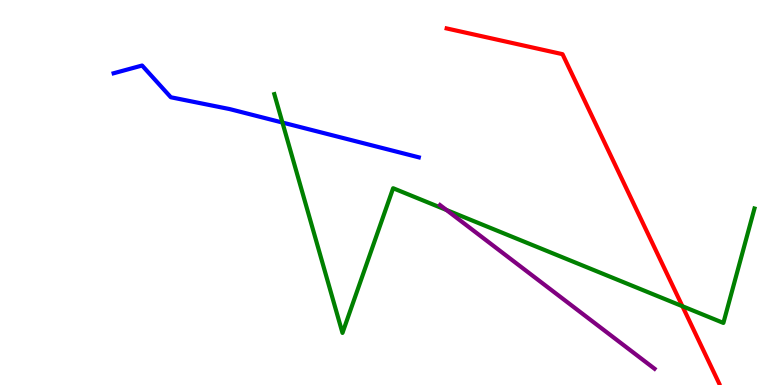[{'lines': ['blue', 'red'], 'intersections': []}, {'lines': ['green', 'red'], 'intersections': [{'x': 8.81, 'y': 2.05}]}, {'lines': ['purple', 'red'], 'intersections': []}, {'lines': ['blue', 'green'], 'intersections': [{'x': 3.64, 'y': 6.82}]}, {'lines': ['blue', 'purple'], 'intersections': []}, {'lines': ['green', 'purple'], 'intersections': [{'x': 5.76, 'y': 4.55}]}]